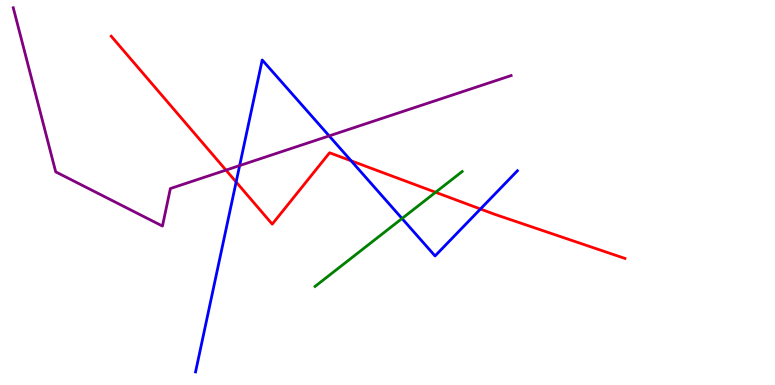[{'lines': ['blue', 'red'], 'intersections': [{'x': 3.05, 'y': 5.27}, {'x': 4.53, 'y': 5.82}, {'x': 6.2, 'y': 4.57}]}, {'lines': ['green', 'red'], 'intersections': [{'x': 5.62, 'y': 5.01}]}, {'lines': ['purple', 'red'], 'intersections': [{'x': 2.92, 'y': 5.58}]}, {'lines': ['blue', 'green'], 'intersections': [{'x': 5.19, 'y': 4.32}]}, {'lines': ['blue', 'purple'], 'intersections': [{'x': 3.09, 'y': 5.7}, {'x': 4.25, 'y': 6.47}]}, {'lines': ['green', 'purple'], 'intersections': []}]